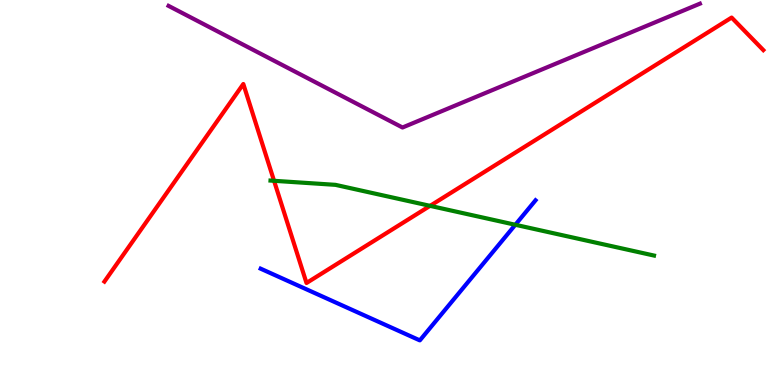[{'lines': ['blue', 'red'], 'intersections': []}, {'lines': ['green', 'red'], 'intersections': [{'x': 3.54, 'y': 5.3}, {'x': 5.55, 'y': 4.65}]}, {'lines': ['purple', 'red'], 'intersections': []}, {'lines': ['blue', 'green'], 'intersections': [{'x': 6.65, 'y': 4.16}]}, {'lines': ['blue', 'purple'], 'intersections': []}, {'lines': ['green', 'purple'], 'intersections': []}]